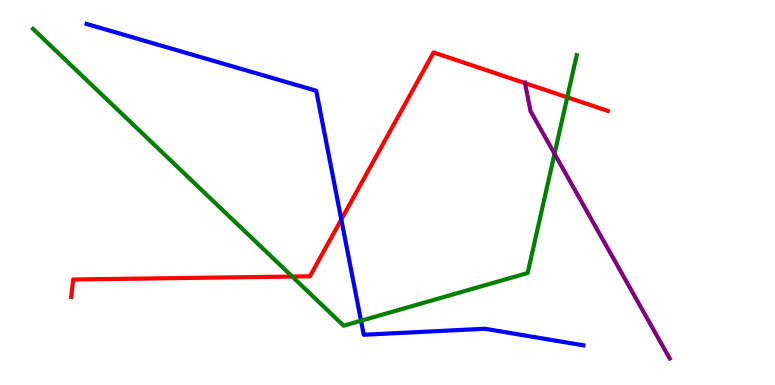[{'lines': ['blue', 'red'], 'intersections': [{'x': 4.4, 'y': 4.3}]}, {'lines': ['green', 'red'], 'intersections': [{'x': 3.77, 'y': 2.82}, {'x': 7.32, 'y': 7.47}]}, {'lines': ['purple', 'red'], 'intersections': [{'x': 6.77, 'y': 7.84}]}, {'lines': ['blue', 'green'], 'intersections': [{'x': 4.66, 'y': 1.67}]}, {'lines': ['blue', 'purple'], 'intersections': []}, {'lines': ['green', 'purple'], 'intersections': [{'x': 7.16, 'y': 6.01}]}]